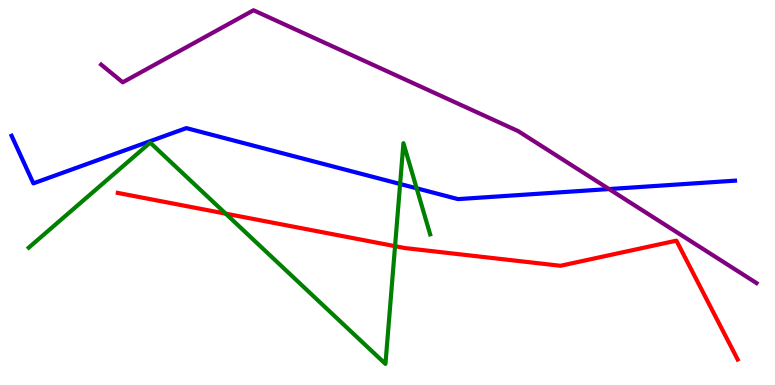[{'lines': ['blue', 'red'], 'intersections': []}, {'lines': ['green', 'red'], 'intersections': [{'x': 2.91, 'y': 4.45}, {'x': 5.1, 'y': 3.61}]}, {'lines': ['purple', 'red'], 'intersections': []}, {'lines': ['blue', 'green'], 'intersections': [{'x': 5.16, 'y': 5.22}, {'x': 5.38, 'y': 5.11}]}, {'lines': ['blue', 'purple'], 'intersections': [{'x': 7.86, 'y': 5.09}]}, {'lines': ['green', 'purple'], 'intersections': []}]